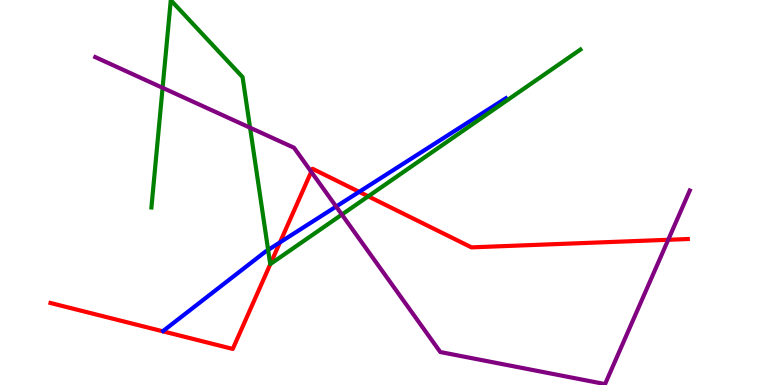[{'lines': ['blue', 'red'], 'intersections': [{'x': 3.61, 'y': 3.7}, {'x': 4.63, 'y': 5.02}]}, {'lines': ['green', 'red'], 'intersections': [{'x': 3.49, 'y': 3.14}, {'x': 4.75, 'y': 4.9}]}, {'lines': ['purple', 'red'], 'intersections': [{'x': 4.02, 'y': 5.54}, {'x': 8.62, 'y': 3.77}]}, {'lines': ['blue', 'green'], 'intersections': [{'x': 3.46, 'y': 3.51}]}, {'lines': ['blue', 'purple'], 'intersections': [{'x': 4.34, 'y': 4.64}]}, {'lines': ['green', 'purple'], 'intersections': [{'x': 2.1, 'y': 7.72}, {'x': 3.23, 'y': 6.68}, {'x': 4.41, 'y': 4.43}]}]